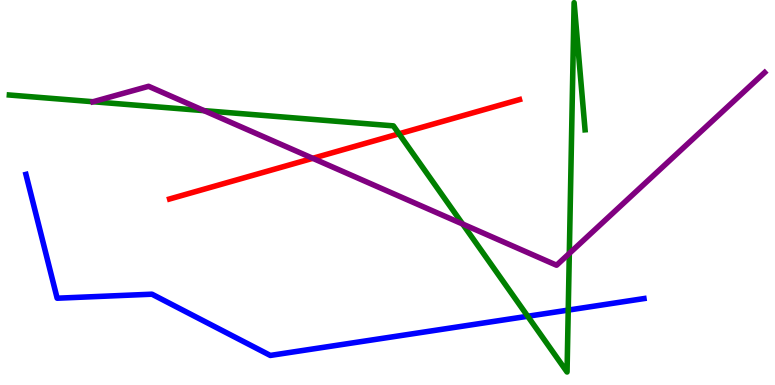[{'lines': ['blue', 'red'], 'intersections': []}, {'lines': ['green', 'red'], 'intersections': [{'x': 5.15, 'y': 6.52}]}, {'lines': ['purple', 'red'], 'intersections': [{'x': 4.04, 'y': 5.89}]}, {'lines': ['blue', 'green'], 'intersections': [{'x': 6.81, 'y': 1.79}, {'x': 7.33, 'y': 1.95}]}, {'lines': ['blue', 'purple'], 'intersections': []}, {'lines': ['green', 'purple'], 'intersections': [{'x': 1.2, 'y': 7.36}, {'x': 2.63, 'y': 7.13}, {'x': 5.97, 'y': 4.18}, {'x': 7.35, 'y': 3.42}]}]